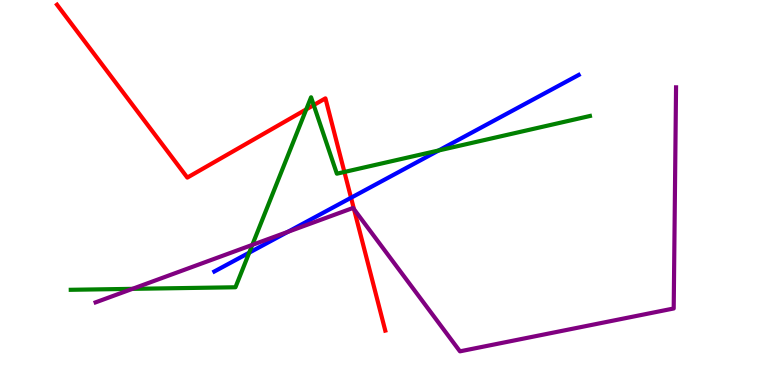[{'lines': ['blue', 'red'], 'intersections': [{'x': 4.53, 'y': 4.86}]}, {'lines': ['green', 'red'], 'intersections': [{'x': 3.95, 'y': 7.16}, {'x': 4.05, 'y': 7.27}, {'x': 4.44, 'y': 5.53}]}, {'lines': ['purple', 'red'], 'intersections': [{'x': 4.57, 'y': 4.57}]}, {'lines': ['blue', 'green'], 'intersections': [{'x': 3.22, 'y': 3.44}, {'x': 5.66, 'y': 6.09}]}, {'lines': ['blue', 'purple'], 'intersections': [{'x': 3.71, 'y': 3.98}]}, {'lines': ['green', 'purple'], 'intersections': [{'x': 1.71, 'y': 2.5}, {'x': 3.26, 'y': 3.64}]}]